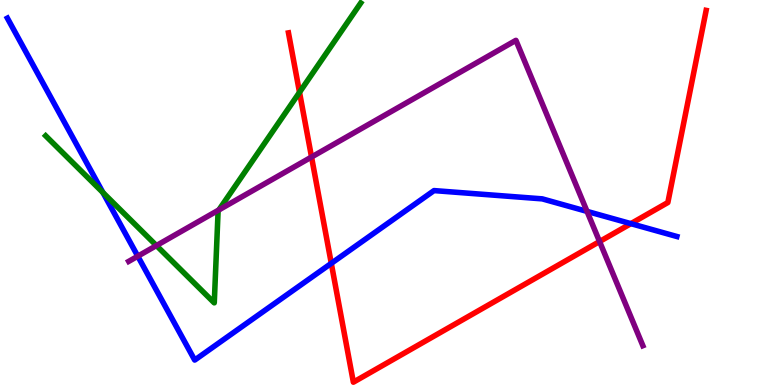[{'lines': ['blue', 'red'], 'intersections': [{'x': 4.27, 'y': 3.16}, {'x': 8.14, 'y': 4.19}]}, {'lines': ['green', 'red'], 'intersections': [{'x': 3.86, 'y': 7.6}]}, {'lines': ['purple', 'red'], 'intersections': [{'x': 4.02, 'y': 5.92}, {'x': 7.74, 'y': 3.73}]}, {'lines': ['blue', 'green'], 'intersections': [{'x': 1.33, 'y': 5.0}]}, {'lines': ['blue', 'purple'], 'intersections': [{'x': 1.78, 'y': 3.35}, {'x': 7.57, 'y': 4.51}]}, {'lines': ['green', 'purple'], 'intersections': [{'x': 2.02, 'y': 3.62}, {'x': 2.82, 'y': 4.55}]}]